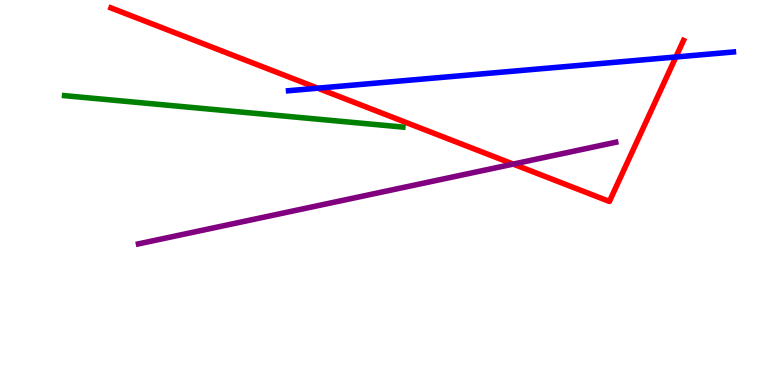[{'lines': ['blue', 'red'], 'intersections': [{'x': 4.1, 'y': 7.71}, {'x': 8.72, 'y': 8.52}]}, {'lines': ['green', 'red'], 'intersections': []}, {'lines': ['purple', 'red'], 'intersections': [{'x': 6.62, 'y': 5.74}]}, {'lines': ['blue', 'green'], 'intersections': []}, {'lines': ['blue', 'purple'], 'intersections': []}, {'lines': ['green', 'purple'], 'intersections': []}]